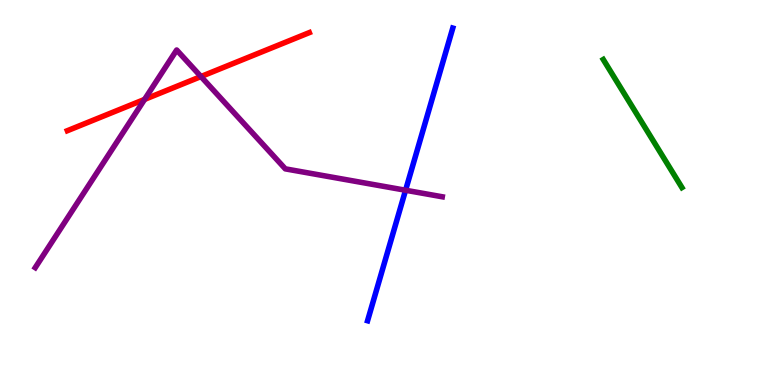[{'lines': ['blue', 'red'], 'intersections': []}, {'lines': ['green', 'red'], 'intersections': []}, {'lines': ['purple', 'red'], 'intersections': [{'x': 1.87, 'y': 7.42}, {'x': 2.59, 'y': 8.01}]}, {'lines': ['blue', 'green'], 'intersections': []}, {'lines': ['blue', 'purple'], 'intersections': [{'x': 5.23, 'y': 5.06}]}, {'lines': ['green', 'purple'], 'intersections': []}]